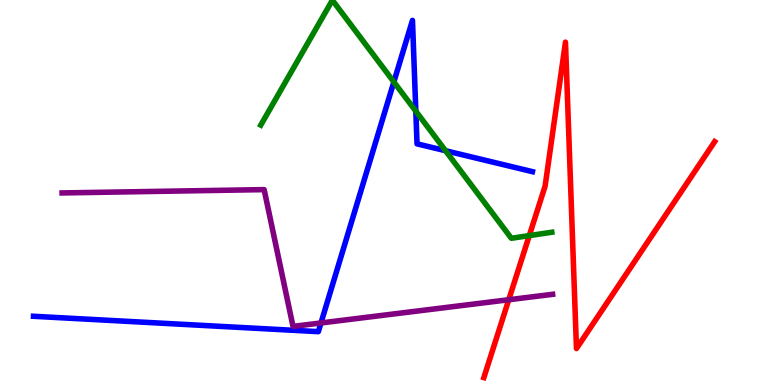[{'lines': ['blue', 'red'], 'intersections': []}, {'lines': ['green', 'red'], 'intersections': [{'x': 6.83, 'y': 3.88}]}, {'lines': ['purple', 'red'], 'intersections': [{'x': 6.56, 'y': 2.21}]}, {'lines': ['blue', 'green'], 'intersections': [{'x': 5.08, 'y': 7.87}, {'x': 5.37, 'y': 7.11}, {'x': 5.75, 'y': 6.09}]}, {'lines': ['blue', 'purple'], 'intersections': [{'x': 4.14, 'y': 1.61}]}, {'lines': ['green', 'purple'], 'intersections': []}]